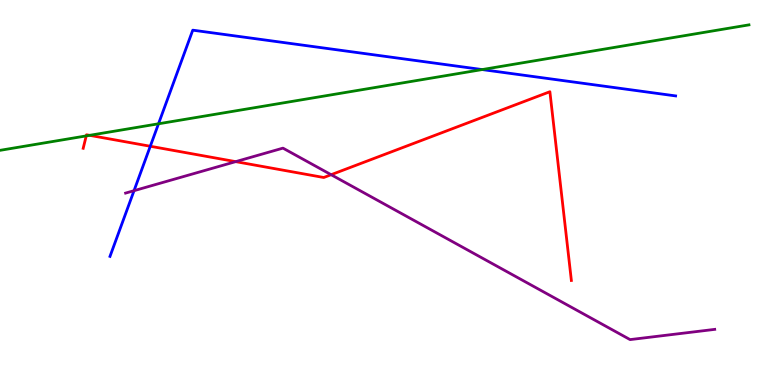[{'lines': ['blue', 'red'], 'intersections': [{'x': 1.94, 'y': 6.2}]}, {'lines': ['green', 'red'], 'intersections': [{'x': 1.11, 'y': 6.47}, {'x': 1.16, 'y': 6.48}]}, {'lines': ['purple', 'red'], 'intersections': [{'x': 3.04, 'y': 5.8}, {'x': 4.27, 'y': 5.46}]}, {'lines': ['blue', 'green'], 'intersections': [{'x': 2.05, 'y': 6.78}, {'x': 6.22, 'y': 8.19}]}, {'lines': ['blue', 'purple'], 'intersections': [{'x': 1.73, 'y': 5.05}]}, {'lines': ['green', 'purple'], 'intersections': []}]